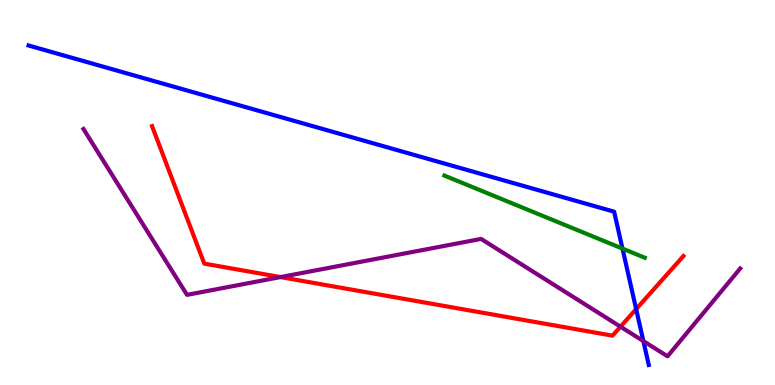[{'lines': ['blue', 'red'], 'intersections': [{'x': 8.21, 'y': 1.97}]}, {'lines': ['green', 'red'], 'intersections': []}, {'lines': ['purple', 'red'], 'intersections': [{'x': 3.62, 'y': 2.8}, {'x': 8.01, 'y': 1.51}]}, {'lines': ['blue', 'green'], 'intersections': [{'x': 8.03, 'y': 3.54}]}, {'lines': ['blue', 'purple'], 'intersections': [{'x': 8.3, 'y': 1.14}]}, {'lines': ['green', 'purple'], 'intersections': []}]